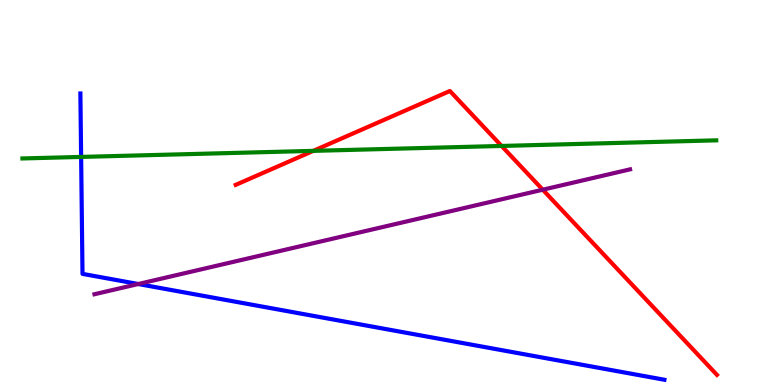[{'lines': ['blue', 'red'], 'intersections': []}, {'lines': ['green', 'red'], 'intersections': [{'x': 4.04, 'y': 6.08}, {'x': 6.47, 'y': 6.21}]}, {'lines': ['purple', 'red'], 'intersections': [{'x': 7.0, 'y': 5.07}]}, {'lines': ['blue', 'green'], 'intersections': [{'x': 1.05, 'y': 5.92}]}, {'lines': ['blue', 'purple'], 'intersections': [{'x': 1.78, 'y': 2.62}]}, {'lines': ['green', 'purple'], 'intersections': []}]